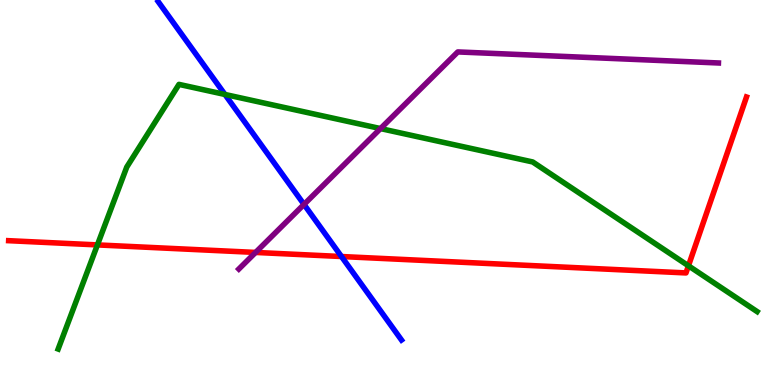[{'lines': ['blue', 'red'], 'intersections': [{'x': 4.41, 'y': 3.34}]}, {'lines': ['green', 'red'], 'intersections': [{'x': 1.26, 'y': 3.64}, {'x': 8.88, 'y': 3.1}]}, {'lines': ['purple', 'red'], 'intersections': [{'x': 3.3, 'y': 3.44}]}, {'lines': ['blue', 'green'], 'intersections': [{'x': 2.9, 'y': 7.55}]}, {'lines': ['blue', 'purple'], 'intersections': [{'x': 3.92, 'y': 4.69}]}, {'lines': ['green', 'purple'], 'intersections': [{'x': 4.91, 'y': 6.66}]}]